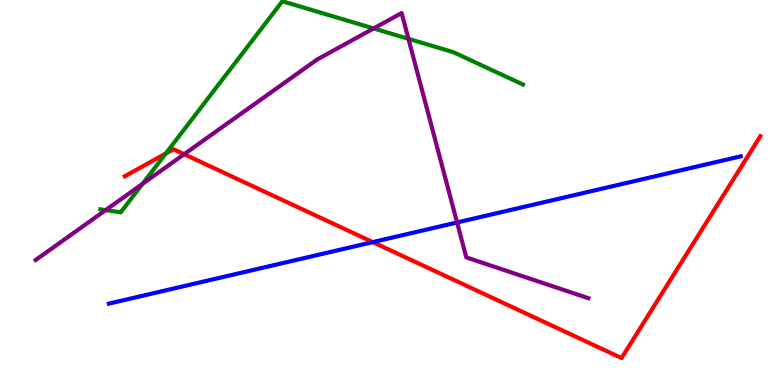[{'lines': ['blue', 'red'], 'intersections': [{'x': 4.81, 'y': 3.71}]}, {'lines': ['green', 'red'], 'intersections': [{'x': 2.14, 'y': 6.01}]}, {'lines': ['purple', 'red'], 'intersections': [{'x': 2.38, 'y': 5.99}]}, {'lines': ['blue', 'green'], 'intersections': []}, {'lines': ['blue', 'purple'], 'intersections': [{'x': 5.9, 'y': 4.22}]}, {'lines': ['green', 'purple'], 'intersections': [{'x': 1.36, 'y': 4.54}, {'x': 1.84, 'y': 5.22}, {'x': 4.82, 'y': 9.26}, {'x': 5.27, 'y': 8.99}]}]